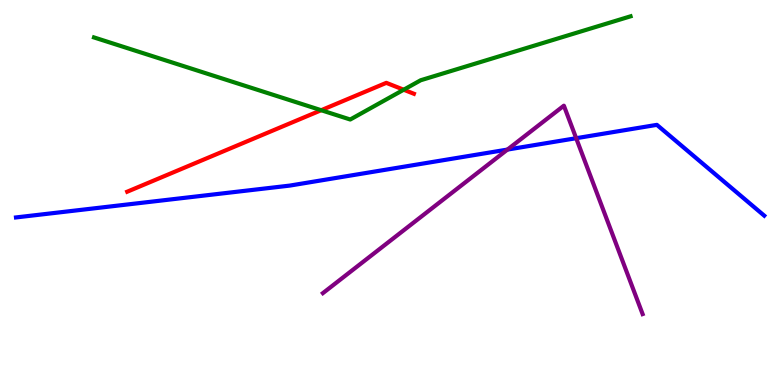[{'lines': ['blue', 'red'], 'intersections': []}, {'lines': ['green', 'red'], 'intersections': [{'x': 4.14, 'y': 7.14}, {'x': 5.21, 'y': 7.67}]}, {'lines': ['purple', 'red'], 'intersections': []}, {'lines': ['blue', 'green'], 'intersections': []}, {'lines': ['blue', 'purple'], 'intersections': [{'x': 6.55, 'y': 6.11}, {'x': 7.43, 'y': 6.41}]}, {'lines': ['green', 'purple'], 'intersections': []}]